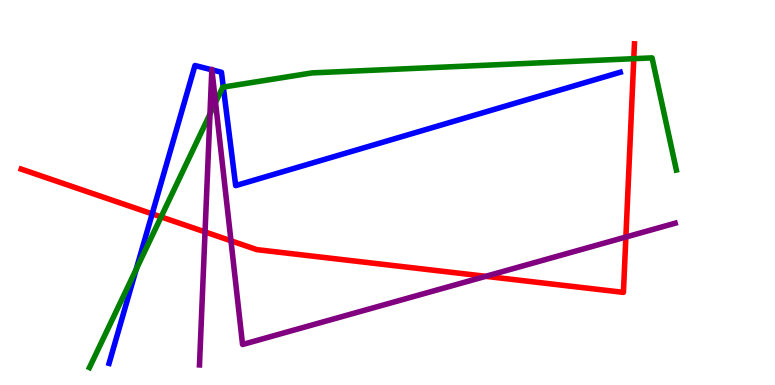[{'lines': ['blue', 'red'], 'intersections': [{'x': 1.96, 'y': 4.45}]}, {'lines': ['green', 'red'], 'intersections': [{'x': 2.08, 'y': 4.37}, {'x': 8.18, 'y': 8.48}]}, {'lines': ['purple', 'red'], 'intersections': [{'x': 2.65, 'y': 3.98}, {'x': 2.98, 'y': 3.75}, {'x': 6.27, 'y': 2.82}, {'x': 8.08, 'y': 3.84}]}, {'lines': ['blue', 'green'], 'intersections': [{'x': 1.76, 'y': 3.01}, {'x': 2.88, 'y': 7.74}]}, {'lines': ['blue', 'purple'], 'intersections': [{'x': 2.73, 'y': 8.19}, {'x': 2.73, 'y': 8.19}]}, {'lines': ['green', 'purple'], 'intersections': [{'x': 2.71, 'y': 7.04}, {'x': 2.78, 'y': 7.34}]}]